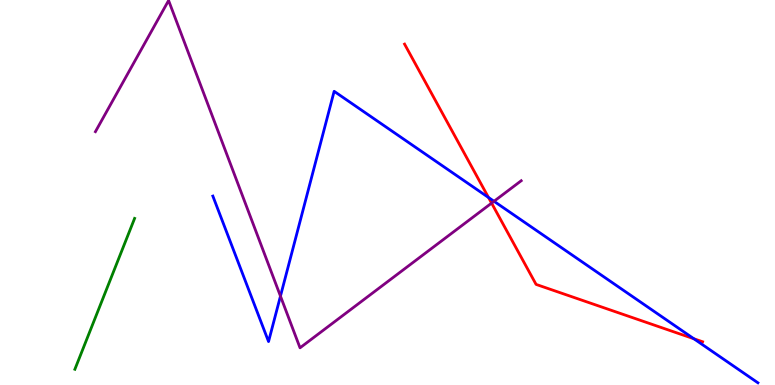[{'lines': ['blue', 'red'], 'intersections': [{'x': 6.3, 'y': 4.87}, {'x': 8.95, 'y': 1.2}]}, {'lines': ['green', 'red'], 'intersections': []}, {'lines': ['purple', 'red'], 'intersections': [{'x': 6.34, 'y': 4.72}]}, {'lines': ['blue', 'green'], 'intersections': []}, {'lines': ['blue', 'purple'], 'intersections': [{'x': 3.62, 'y': 2.31}, {'x': 6.37, 'y': 4.77}]}, {'lines': ['green', 'purple'], 'intersections': []}]